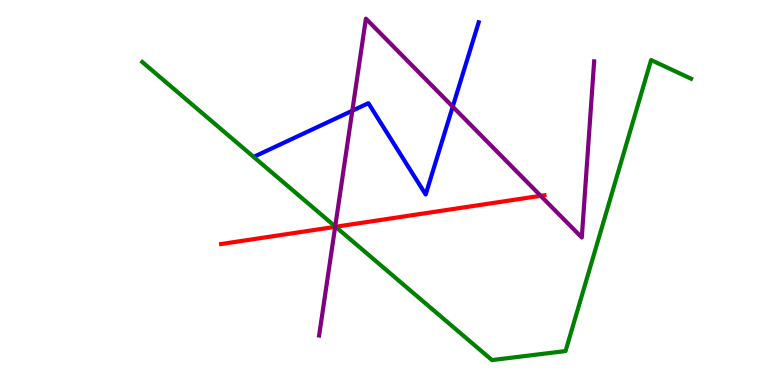[{'lines': ['blue', 'red'], 'intersections': []}, {'lines': ['green', 'red'], 'intersections': [{'x': 4.33, 'y': 4.11}]}, {'lines': ['purple', 'red'], 'intersections': [{'x': 4.32, 'y': 4.11}, {'x': 6.98, 'y': 4.91}]}, {'lines': ['blue', 'green'], 'intersections': []}, {'lines': ['blue', 'purple'], 'intersections': [{'x': 4.55, 'y': 7.12}, {'x': 5.84, 'y': 7.23}]}, {'lines': ['green', 'purple'], 'intersections': [{'x': 4.33, 'y': 4.12}]}]